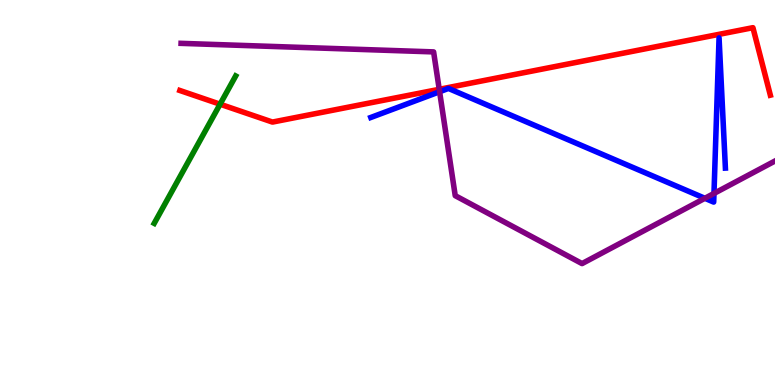[{'lines': ['blue', 'red'], 'intersections': []}, {'lines': ['green', 'red'], 'intersections': [{'x': 2.84, 'y': 7.29}]}, {'lines': ['purple', 'red'], 'intersections': [{'x': 5.67, 'y': 7.68}]}, {'lines': ['blue', 'green'], 'intersections': []}, {'lines': ['blue', 'purple'], 'intersections': [{'x': 5.67, 'y': 7.62}, {'x': 9.1, 'y': 4.85}, {'x': 9.21, 'y': 4.98}]}, {'lines': ['green', 'purple'], 'intersections': []}]